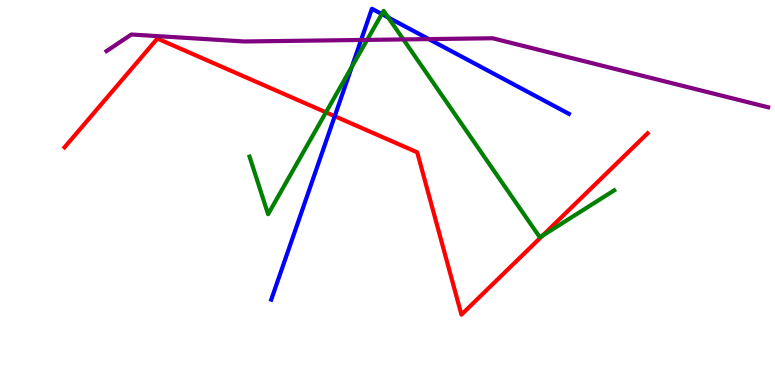[{'lines': ['blue', 'red'], 'intersections': [{'x': 4.32, 'y': 6.98}]}, {'lines': ['green', 'red'], 'intersections': [{'x': 4.21, 'y': 7.08}, {'x': 7.0, 'y': 3.88}]}, {'lines': ['purple', 'red'], 'intersections': []}, {'lines': ['blue', 'green'], 'intersections': [{'x': 4.54, 'y': 8.26}, {'x': 4.93, 'y': 9.64}, {'x': 5.01, 'y': 9.55}]}, {'lines': ['blue', 'purple'], 'intersections': [{'x': 4.66, 'y': 8.96}, {'x': 5.53, 'y': 8.98}]}, {'lines': ['green', 'purple'], 'intersections': [{'x': 4.74, 'y': 8.96}, {'x': 5.2, 'y': 8.98}]}]